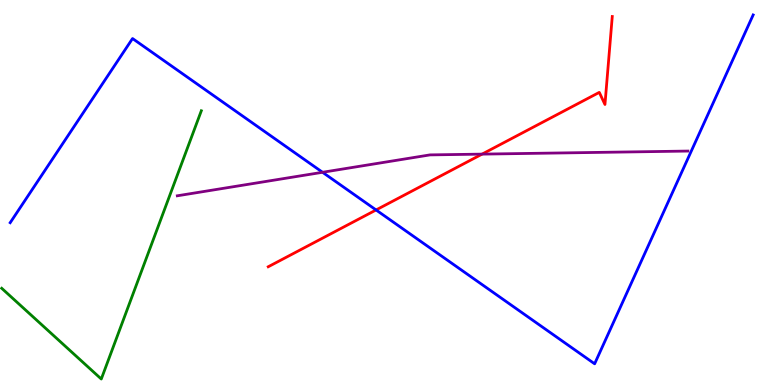[{'lines': ['blue', 'red'], 'intersections': [{'x': 4.85, 'y': 4.55}]}, {'lines': ['green', 'red'], 'intersections': []}, {'lines': ['purple', 'red'], 'intersections': [{'x': 6.22, 'y': 6.0}]}, {'lines': ['blue', 'green'], 'intersections': []}, {'lines': ['blue', 'purple'], 'intersections': [{'x': 4.16, 'y': 5.53}]}, {'lines': ['green', 'purple'], 'intersections': []}]